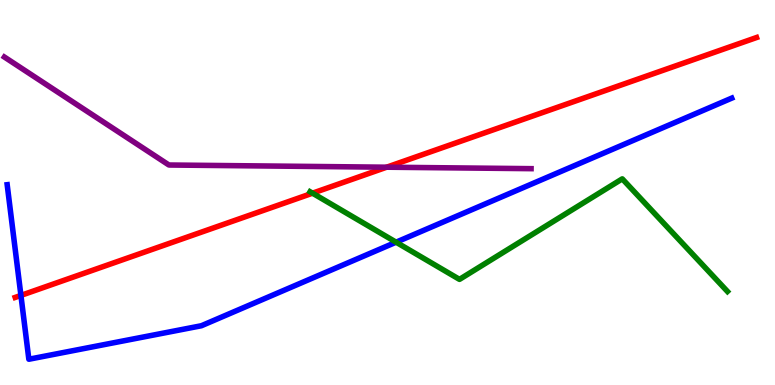[{'lines': ['blue', 'red'], 'intersections': [{'x': 0.27, 'y': 2.33}]}, {'lines': ['green', 'red'], 'intersections': [{'x': 4.03, 'y': 4.98}]}, {'lines': ['purple', 'red'], 'intersections': [{'x': 4.99, 'y': 5.66}]}, {'lines': ['blue', 'green'], 'intersections': [{'x': 5.11, 'y': 3.71}]}, {'lines': ['blue', 'purple'], 'intersections': []}, {'lines': ['green', 'purple'], 'intersections': []}]